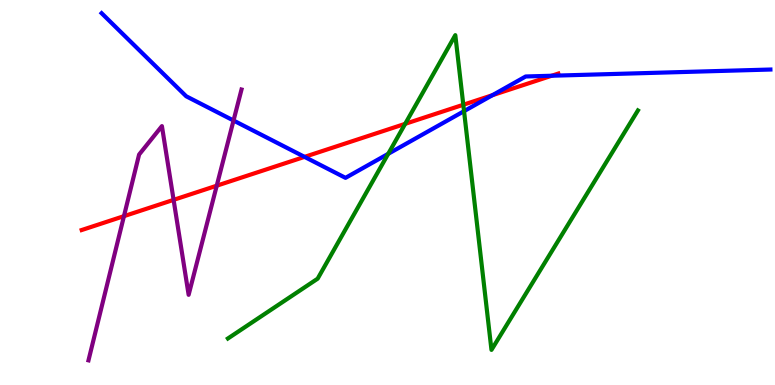[{'lines': ['blue', 'red'], 'intersections': [{'x': 3.93, 'y': 5.93}, {'x': 6.35, 'y': 7.53}, {'x': 7.12, 'y': 8.03}]}, {'lines': ['green', 'red'], 'intersections': [{'x': 5.23, 'y': 6.78}, {'x': 5.98, 'y': 7.28}]}, {'lines': ['purple', 'red'], 'intersections': [{'x': 1.6, 'y': 4.39}, {'x': 2.24, 'y': 4.81}, {'x': 2.8, 'y': 5.18}]}, {'lines': ['blue', 'green'], 'intersections': [{'x': 5.01, 'y': 6.0}, {'x': 5.99, 'y': 7.11}]}, {'lines': ['blue', 'purple'], 'intersections': [{'x': 3.01, 'y': 6.87}]}, {'lines': ['green', 'purple'], 'intersections': []}]